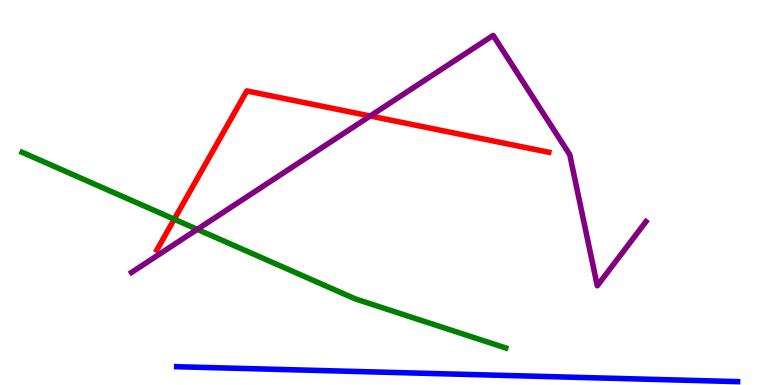[{'lines': ['blue', 'red'], 'intersections': []}, {'lines': ['green', 'red'], 'intersections': [{'x': 2.25, 'y': 4.31}]}, {'lines': ['purple', 'red'], 'intersections': [{'x': 4.78, 'y': 6.99}]}, {'lines': ['blue', 'green'], 'intersections': []}, {'lines': ['blue', 'purple'], 'intersections': []}, {'lines': ['green', 'purple'], 'intersections': [{'x': 2.55, 'y': 4.04}]}]